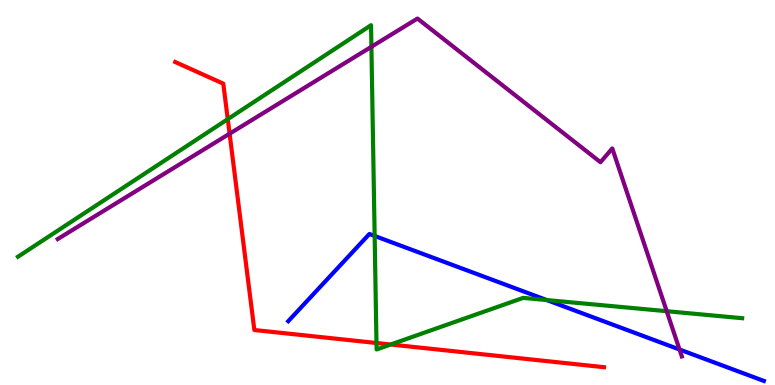[{'lines': ['blue', 'red'], 'intersections': []}, {'lines': ['green', 'red'], 'intersections': [{'x': 2.94, 'y': 6.91}, {'x': 4.86, 'y': 1.09}, {'x': 5.04, 'y': 1.05}]}, {'lines': ['purple', 'red'], 'intersections': [{'x': 2.96, 'y': 6.53}]}, {'lines': ['blue', 'green'], 'intersections': [{'x': 4.83, 'y': 3.87}, {'x': 7.06, 'y': 2.21}]}, {'lines': ['blue', 'purple'], 'intersections': [{'x': 8.77, 'y': 0.922}]}, {'lines': ['green', 'purple'], 'intersections': [{'x': 4.79, 'y': 8.79}, {'x': 8.6, 'y': 1.92}]}]